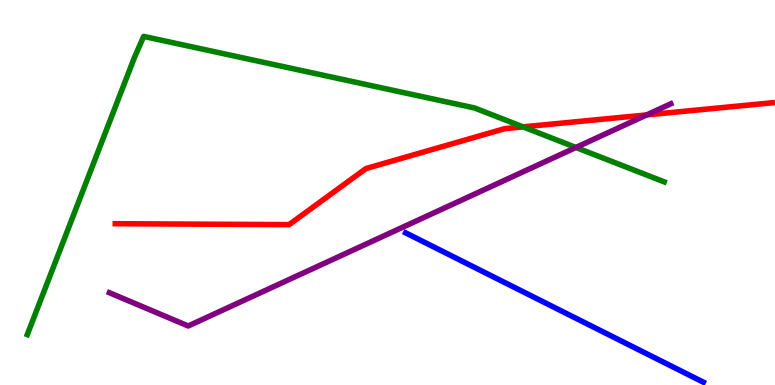[{'lines': ['blue', 'red'], 'intersections': []}, {'lines': ['green', 'red'], 'intersections': [{'x': 6.75, 'y': 6.7}]}, {'lines': ['purple', 'red'], 'intersections': [{'x': 8.34, 'y': 7.02}]}, {'lines': ['blue', 'green'], 'intersections': []}, {'lines': ['blue', 'purple'], 'intersections': []}, {'lines': ['green', 'purple'], 'intersections': [{'x': 7.43, 'y': 6.17}]}]